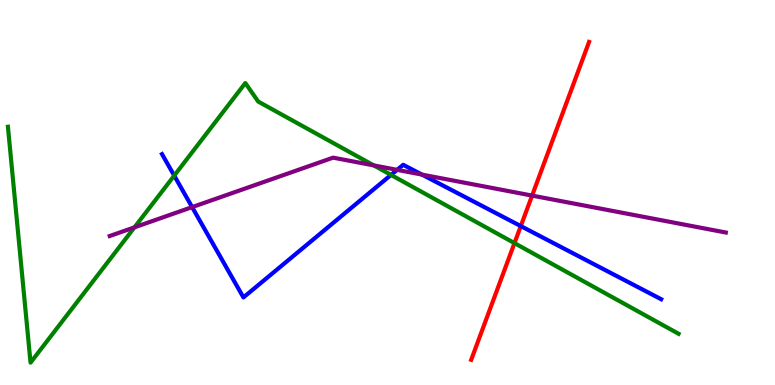[{'lines': ['blue', 'red'], 'intersections': [{'x': 6.72, 'y': 4.13}]}, {'lines': ['green', 'red'], 'intersections': [{'x': 6.64, 'y': 3.69}]}, {'lines': ['purple', 'red'], 'intersections': [{'x': 6.87, 'y': 4.92}]}, {'lines': ['blue', 'green'], 'intersections': [{'x': 2.25, 'y': 5.44}, {'x': 5.05, 'y': 5.46}]}, {'lines': ['blue', 'purple'], 'intersections': [{'x': 2.48, 'y': 4.62}, {'x': 5.12, 'y': 5.59}, {'x': 5.44, 'y': 5.47}]}, {'lines': ['green', 'purple'], 'intersections': [{'x': 1.74, 'y': 4.1}, {'x': 4.82, 'y': 5.7}]}]